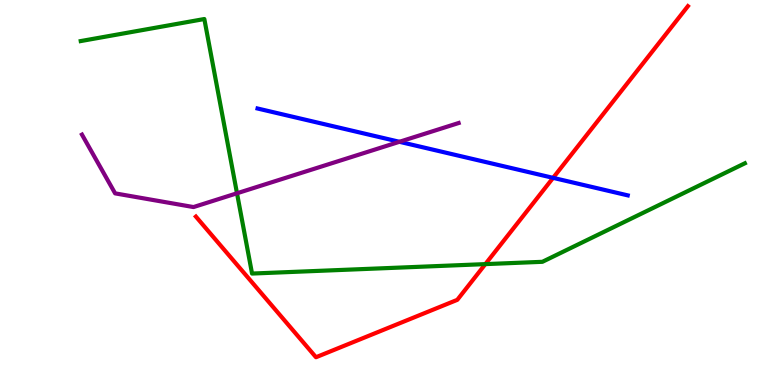[{'lines': ['blue', 'red'], 'intersections': [{'x': 7.14, 'y': 5.38}]}, {'lines': ['green', 'red'], 'intersections': [{'x': 6.26, 'y': 3.14}]}, {'lines': ['purple', 'red'], 'intersections': []}, {'lines': ['blue', 'green'], 'intersections': []}, {'lines': ['blue', 'purple'], 'intersections': [{'x': 5.15, 'y': 6.32}]}, {'lines': ['green', 'purple'], 'intersections': [{'x': 3.06, 'y': 4.98}]}]